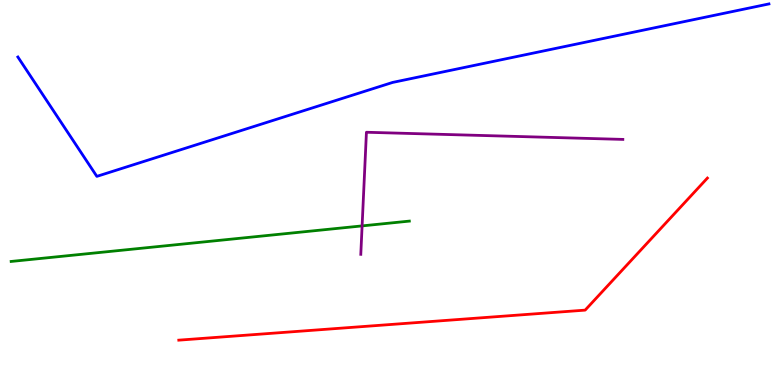[{'lines': ['blue', 'red'], 'intersections': []}, {'lines': ['green', 'red'], 'intersections': []}, {'lines': ['purple', 'red'], 'intersections': []}, {'lines': ['blue', 'green'], 'intersections': []}, {'lines': ['blue', 'purple'], 'intersections': []}, {'lines': ['green', 'purple'], 'intersections': [{'x': 4.67, 'y': 4.13}]}]